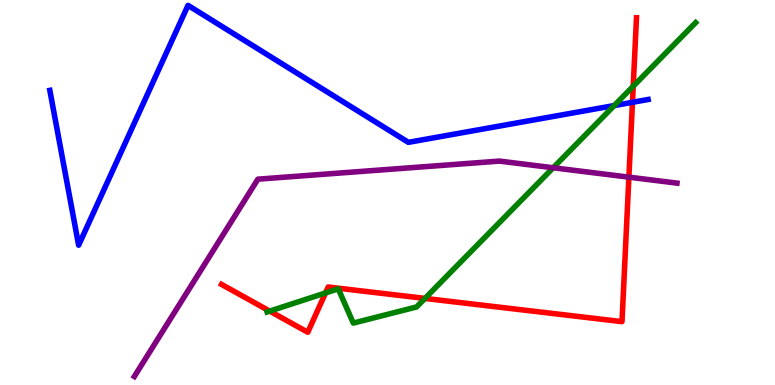[{'lines': ['blue', 'red'], 'intersections': [{'x': 8.16, 'y': 7.34}]}, {'lines': ['green', 'red'], 'intersections': [{'x': 3.48, 'y': 1.92}, {'x': 4.2, 'y': 2.39}, {'x': 5.48, 'y': 2.25}, {'x': 8.17, 'y': 7.76}]}, {'lines': ['purple', 'red'], 'intersections': [{'x': 8.11, 'y': 5.4}]}, {'lines': ['blue', 'green'], 'intersections': [{'x': 7.93, 'y': 7.26}]}, {'lines': ['blue', 'purple'], 'intersections': []}, {'lines': ['green', 'purple'], 'intersections': [{'x': 7.14, 'y': 5.64}]}]